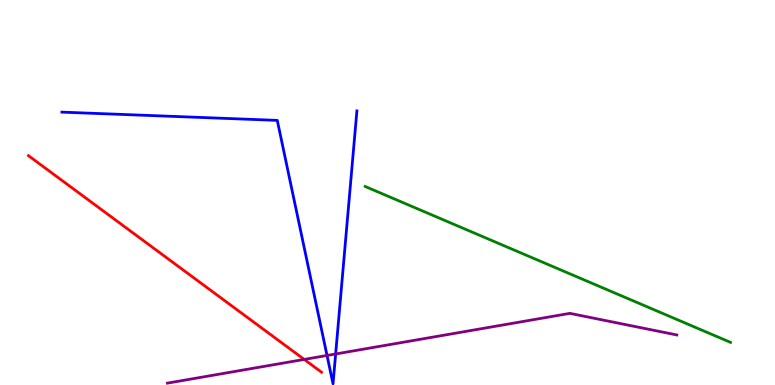[{'lines': ['blue', 'red'], 'intersections': []}, {'lines': ['green', 'red'], 'intersections': []}, {'lines': ['purple', 'red'], 'intersections': [{'x': 3.93, 'y': 0.664}]}, {'lines': ['blue', 'green'], 'intersections': []}, {'lines': ['blue', 'purple'], 'intersections': [{'x': 4.22, 'y': 0.767}, {'x': 4.33, 'y': 0.806}]}, {'lines': ['green', 'purple'], 'intersections': []}]